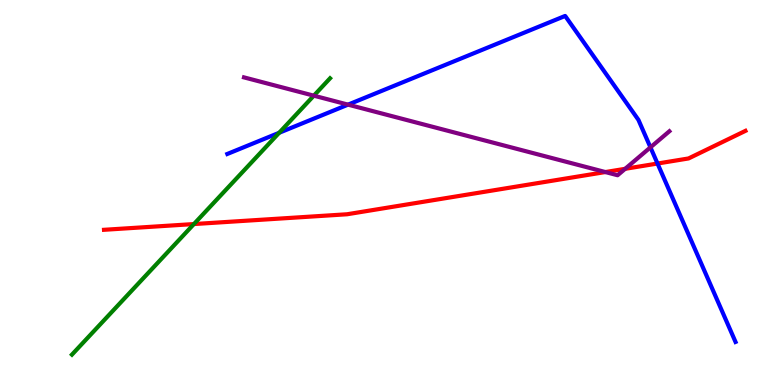[{'lines': ['blue', 'red'], 'intersections': [{'x': 8.48, 'y': 5.75}]}, {'lines': ['green', 'red'], 'intersections': [{'x': 2.5, 'y': 4.18}]}, {'lines': ['purple', 'red'], 'intersections': [{'x': 7.81, 'y': 5.53}, {'x': 8.07, 'y': 5.62}]}, {'lines': ['blue', 'green'], 'intersections': [{'x': 3.6, 'y': 6.55}]}, {'lines': ['blue', 'purple'], 'intersections': [{'x': 4.49, 'y': 7.28}, {'x': 8.39, 'y': 6.17}]}, {'lines': ['green', 'purple'], 'intersections': [{'x': 4.05, 'y': 7.51}]}]